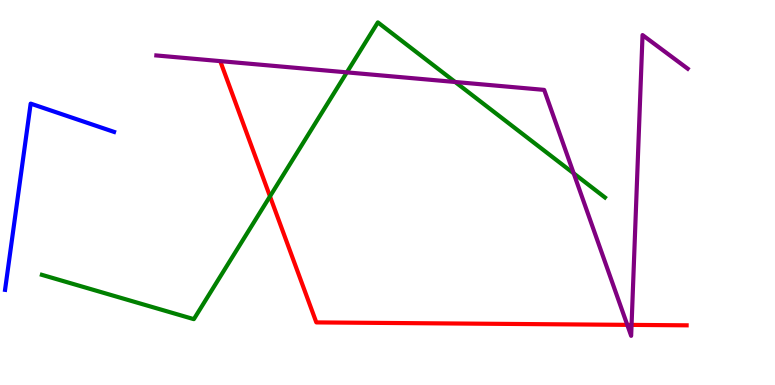[{'lines': ['blue', 'red'], 'intersections': []}, {'lines': ['green', 'red'], 'intersections': [{'x': 3.48, 'y': 4.9}]}, {'lines': ['purple', 'red'], 'intersections': [{'x': 8.09, 'y': 1.56}, {'x': 8.15, 'y': 1.56}]}, {'lines': ['blue', 'green'], 'intersections': []}, {'lines': ['blue', 'purple'], 'intersections': []}, {'lines': ['green', 'purple'], 'intersections': [{'x': 4.48, 'y': 8.12}, {'x': 5.87, 'y': 7.87}, {'x': 7.4, 'y': 5.5}]}]